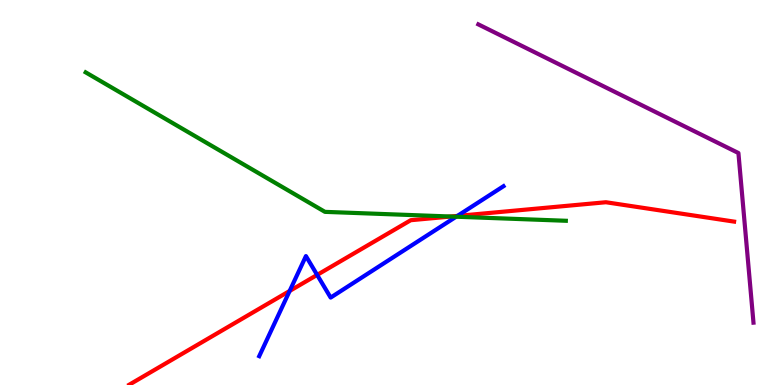[{'lines': ['blue', 'red'], 'intersections': [{'x': 3.74, 'y': 2.44}, {'x': 4.09, 'y': 2.86}, {'x': 5.9, 'y': 4.39}]}, {'lines': ['green', 'red'], 'intersections': [{'x': 5.82, 'y': 4.38}]}, {'lines': ['purple', 'red'], 'intersections': []}, {'lines': ['blue', 'green'], 'intersections': [{'x': 5.89, 'y': 4.37}]}, {'lines': ['blue', 'purple'], 'intersections': []}, {'lines': ['green', 'purple'], 'intersections': []}]